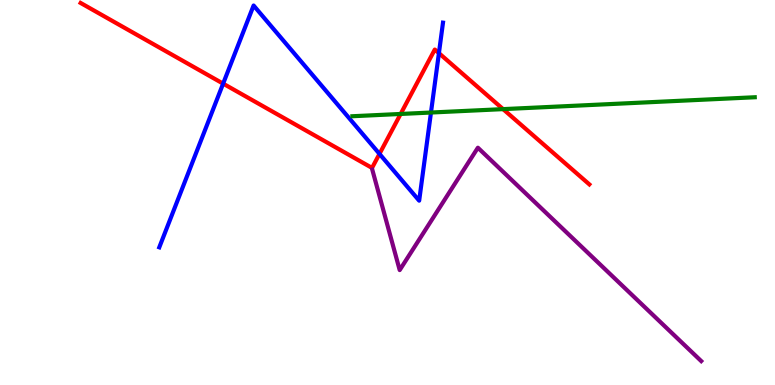[{'lines': ['blue', 'red'], 'intersections': [{'x': 2.88, 'y': 7.83}, {'x': 4.9, 'y': 6.0}, {'x': 5.66, 'y': 8.62}]}, {'lines': ['green', 'red'], 'intersections': [{'x': 5.17, 'y': 7.04}, {'x': 6.49, 'y': 7.17}]}, {'lines': ['purple', 'red'], 'intersections': []}, {'lines': ['blue', 'green'], 'intersections': [{'x': 5.56, 'y': 7.08}]}, {'lines': ['blue', 'purple'], 'intersections': []}, {'lines': ['green', 'purple'], 'intersections': []}]